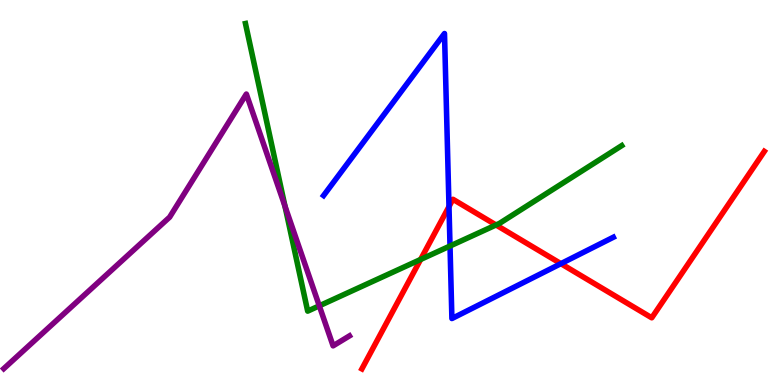[{'lines': ['blue', 'red'], 'intersections': [{'x': 5.79, 'y': 4.63}, {'x': 7.24, 'y': 3.15}]}, {'lines': ['green', 'red'], 'intersections': [{'x': 5.43, 'y': 3.26}, {'x': 6.4, 'y': 4.16}]}, {'lines': ['purple', 'red'], 'intersections': []}, {'lines': ['blue', 'green'], 'intersections': [{'x': 5.81, 'y': 3.61}]}, {'lines': ['blue', 'purple'], 'intersections': []}, {'lines': ['green', 'purple'], 'intersections': [{'x': 3.68, 'y': 4.64}, {'x': 4.12, 'y': 2.06}]}]